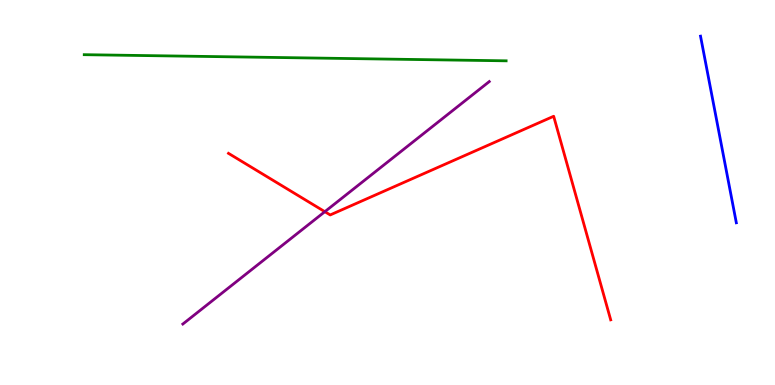[{'lines': ['blue', 'red'], 'intersections': []}, {'lines': ['green', 'red'], 'intersections': []}, {'lines': ['purple', 'red'], 'intersections': [{'x': 4.19, 'y': 4.5}]}, {'lines': ['blue', 'green'], 'intersections': []}, {'lines': ['blue', 'purple'], 'intersections': []}, {'lines': ['green', 'purple'], 'intersections': []}]